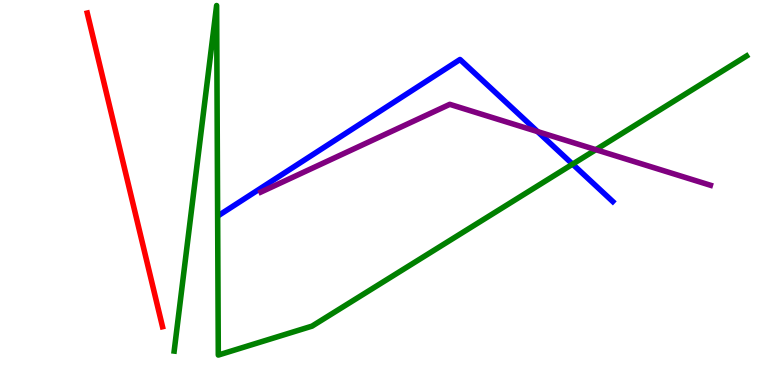[{'lines': ['blue', 'red'], 'intersections': []}, {'lines': ['green', 'red'], 'intersections': []}, {'lines': ['purple', 'red'], 'intersections': []}, {'lines': ['blue', 'green'], 'intersections': [{'x': 7.39, 'y': 5.74}]}, {'lines': ['blue', 'purple'], 'intersections': [{'x': 6.94, 'y': 6.58}]}, {'lines': ['green', 'purple'], 'intersections': [{'x': 7.69, 'y': 6.11}]}]